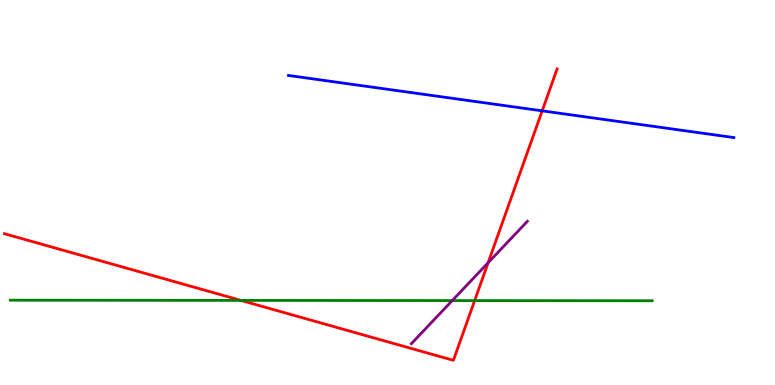[{'lines': ['blue', 'red'], 'intersections': [{'x': 7.0, 'y': 7.12}]}, {'lines': ['green', 'red'], 'intersections': [{'x': 3.11, 'y': 2.2}, {'x': 6.12, 'y': 2.19}]}, {'lines': ['purple', 'red'], 'intersections': [{'x': 6.3, 'y': 3.18}]}, {'lines': ['blue', 'green'], 'intersections': []}, {'lines': ['blue', 'purple'], 'intersections': []}, {'lines': ['green', 'purple'], 'intersections': [{'x': 5.84, 'y': 2.19}]}]